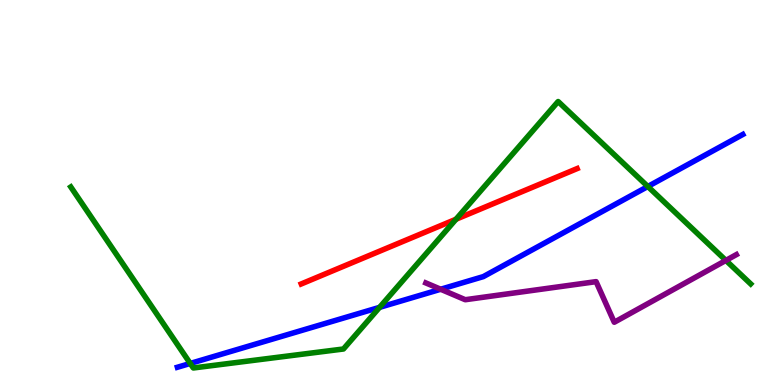[{'lines': ['blue', 'red'], 'intersections': []}, {'lines': ['green', 'red'], 'intersections': [{'x': 5.88, 'y': 4.31}]}, {'lines': ['purple', 'red'], 'intersections': []}, {'lines': ['blue', 'green'], 'intersections': [{'x': 2.45, 'y': 0.56}, {'x': 4.9, 'y': 2.02}, {'x': 8.36, 'y': 5.16}]}, {'lines': ['blue', 'purple'], 'intersections': [{'x': 5.69, 'y': 2.49}]}, {'lines': ['green', 'purple'], 'intersections': [{'x': 9.37, 'y': 3.24}]}]